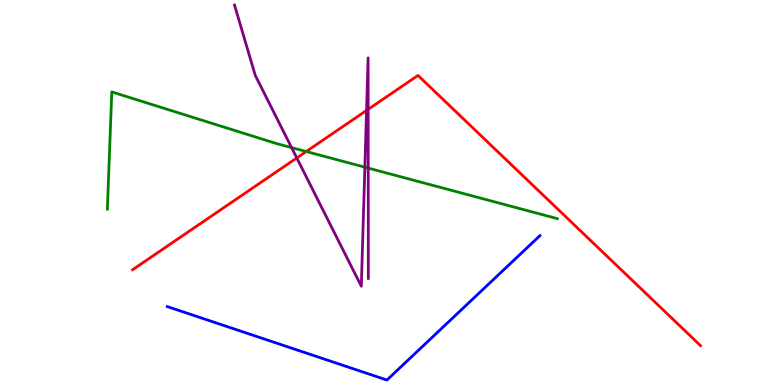[{'lines': ['blue', 'red'], 'intersections': []}, {'lines': ['green', 'red'], 'intersections': [{'x': 3.95, 'y': 6.06}]}, {'lines': ['purple', 'red'], 'intersections': [{'x': 3.83, 'y': 5.9}, {'x': 4.73, 'y': 7.13}, {'x': 4.75, 'y': 7.16}]}, {'lines': ['blue', 'green'], 'intersections': []}, {'lines': ['blue', 'purple'], 'intersections': []}, {'lines': ['green', 'purple'], 'intersections': [{'x': 3.76, 'y': 6.17}, {'x': 4.71, 'y': 5.66}, {'x': 4.75, 'y': 5.63}]}]